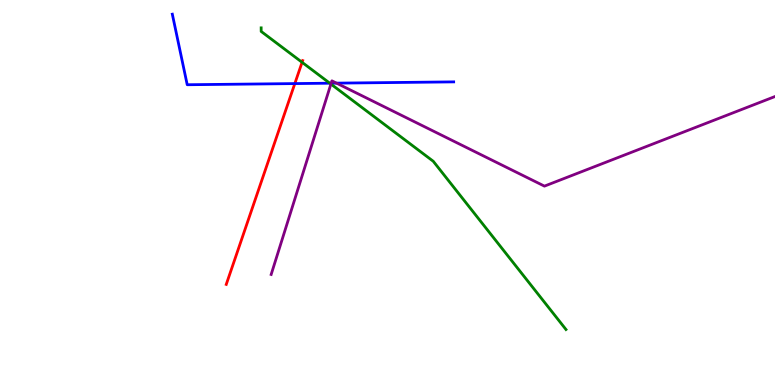[{'lines': ['blue', 'red'], 'intersections': [{'x': 3.8, 'y': 7.83}]}, {'lines': ['green', 'red'], 'intersections': [{'x': 3.9, 'y': 8.38}]}, {'lines': ['purple', 'red'], 'intersections': []}, {'lines': ['blue', 'green'], 'intersections': [{'x': 4.26, 'y': 7.84}]}, {'lines': ['blue', 'purple'], 'intersections': [{'x': 4.27, 'y': 7.84}, {'x': 4.34, 'y': 7.84}]}, {'lines': ['green', 'purple'], 'intersections': [{'x': 4.27, 'y': 7.82}]}]